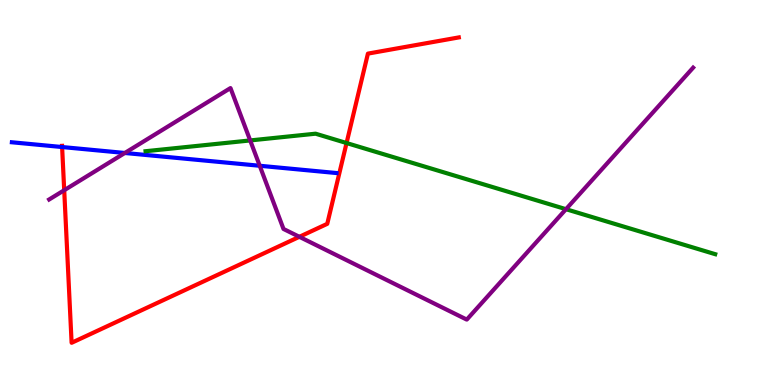[{'lines': ['blue', 'red'], 'intersections': [{'x': 0.801, 'y': 6.18}]}, {'lines': ['green', 'red'], 'intersections': [{'x': 4.47, 'y': 6.28}]}, {'lines': ['purple', 'red'], 'intersections': [{'x': 0.828, 'y': 5.06}, {'x': 3.86, 'y': 3.85}]}, {'lines': ['blue', 'green'], 'intersections': []}, {'lines': ['blue', 'purple'], 'intersections': [{'x': 1.61, 'y': 6.03}, {'x': 3.35, 'y': 5.69}]}, {'lines': ['green', 'purple'], 'intersections': [{'x': 3.23, 'y': 6.35}, {'x': 7.3, 'y': 4.57}]}]